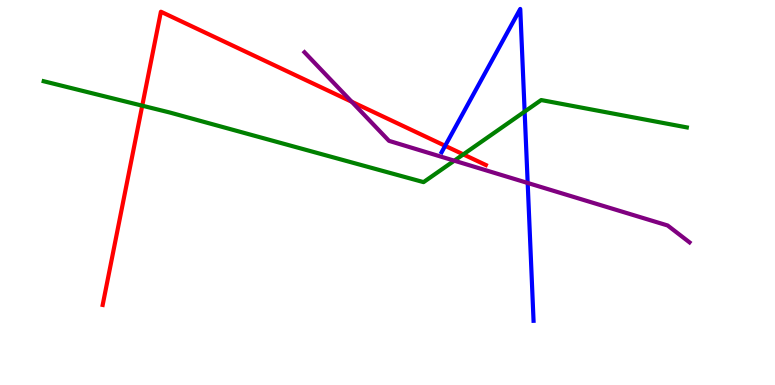[{'lines': ['blue', 'red'], 'intersections': [{'x': 5.74, 'y': 6.21}]}, {'lines': ['green', 'red'], 'intersections': [{'x': 1.84, 'y': 7.26}, {'x': 5.98, 'y': 5.99}]}, {'lines': ['purple', 'red'], 'intersections': [{'x': 4.54, 'y': 7.36}]}, {'lines': ['blue', 'green'], 'intersections': [{'x': 6.77, 'y': 7.1}]}, {'lines': ['blue', 'purple'], 'intersections': [{'x': 6.81, 'y': 5.25}]}, {'lines': ['green', 'purple'], 'intersections': [{'x': 5.86, 'y': 5.83}]}]